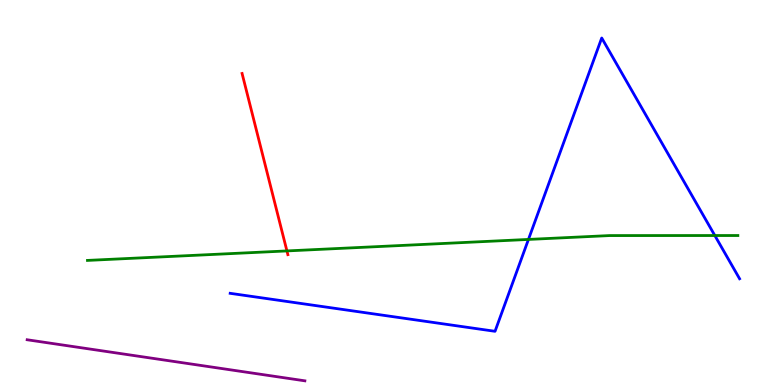[{'lines': ['blue', 'red'], 'intersections': []}, {'lines': ['green', 'red'], 'intersections': [{'x': 3.7, 'y': 3.48}]}, {'lines': ['purple', 'red'], 'intersections': []}, {'lines': ['blue', 'green'], 'intersections': [{'x': 6.82, 'y': 3.78}, {'x': 9.22, 'y': 3.88}]}, {'lines': ['blue', 'purple'], 'intersections': []}, {'lines': ['green', 'purple'], 'intersections': []}]